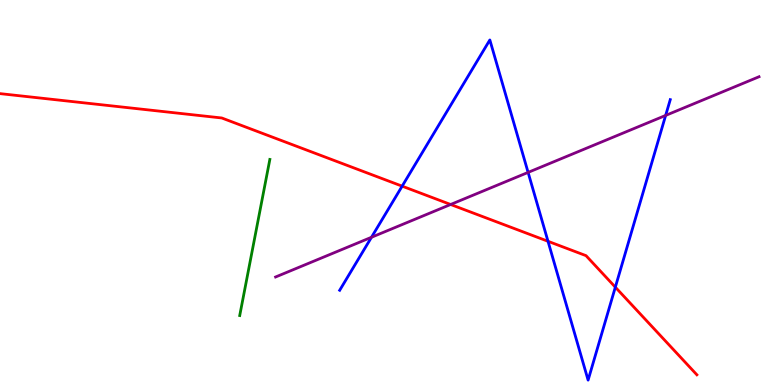[{'lines': ['blue', 'red'], 'intersections': [{'x': 5.19, 'y': 5.16}, {'x': 7.07, 'y': 3.73}, {'x': 7.94, 'y': 2.54}]}, {'lines': ['green', 'red'], 'intersections': []}, {'lines': ['purple', 'red'], 'intersections': [{'x': 5.81, 'y': 4.69}]}, {'lines': ['blue', 'green'], 'intersections': []}, {'lines': ['blue', 'purple'], 'intersections': [{'x': 4.79, 'y': 3.84}, {'x': 6.81, 'y': 5.52}, {'x': 8.59, 'y': 7.0}]}, {'lines': ['green', 'purple'], 'intersections': []}]